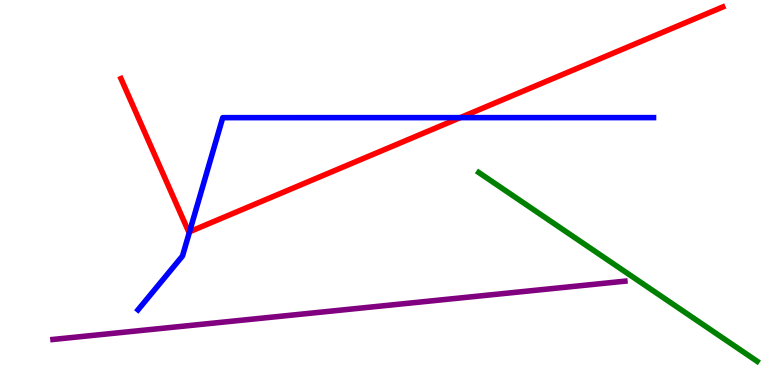[{'lines': ['blue', 'red'], 'intersections': [{'x': 2.45, 'y': 3.98}, {'x': 5.94, 'y': 6.94}]}, {'lines': ['green', 'red'], 'intersections': []}, {'lines': ['purple', 'red'], 'intersections': []}, {'lines': ['blue', 'green'], 'intersections': []}, {'lines': ['blue', 'purple'], 'intersections': []}, {'lines': ['green', 'purple'], 'intersections': []}]